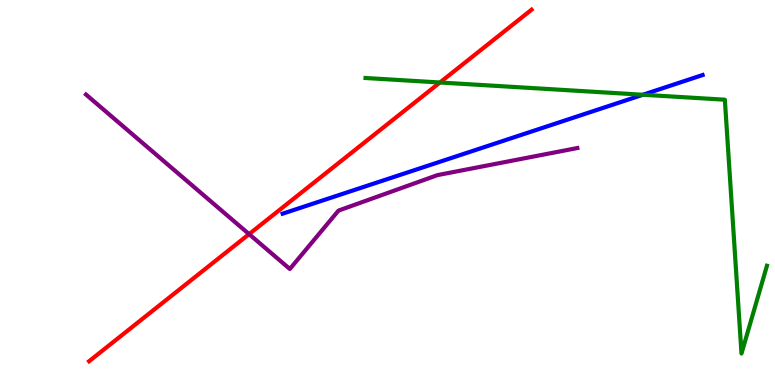[{'lines': ['blue', 'red'], 'intersections': []}, {'lines': ['green', 'red'], 'intersections': [{'x': 5.68, 'y': 7.86}]}, {'lines': ['purple', 'red'], 'intersections': [{'x': 3.21, 'y': 3.92}]}, {'lines': ['blue', 'green'], 'intersections': [{'x': 8.3, 'y': 7.54}]}, {'lines': ['blue', 'purple'], 'intersections': []}, {'lines': ['green', 'purple'], 'intersections': []}]